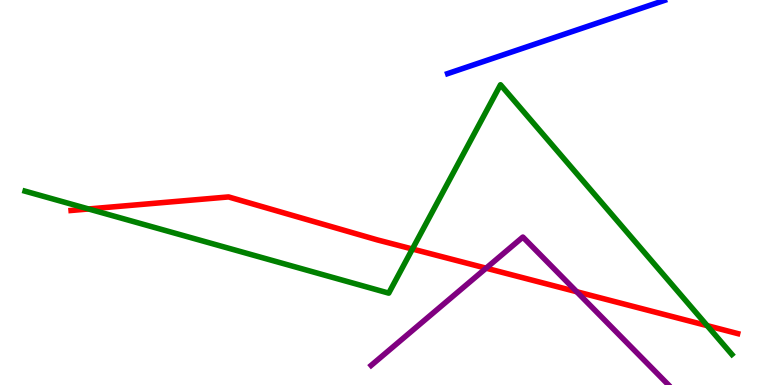[{'lines': ['blue', 'red'], 'intersections': []}, {'lines': ['green', 'red'], 'intersections': [{'x': 1.14, 'y': 4.57}, {'x': 5.32, 'y': 3.53}, {'x': 9.13, 'y': 1.54}]}, {'lines': ['purple', 'red'], 'intersections': [{'x': 6.27, 'y': 3.03}, {'x': 7.44, 'y': 2.42}]}, {'lines': ['blue', 'green'], 'intersections': []}, {'lines': ['blue', 'purple'], 'intersections': []}, {'lines': ['green', 'purple'], 'intersections': []}]